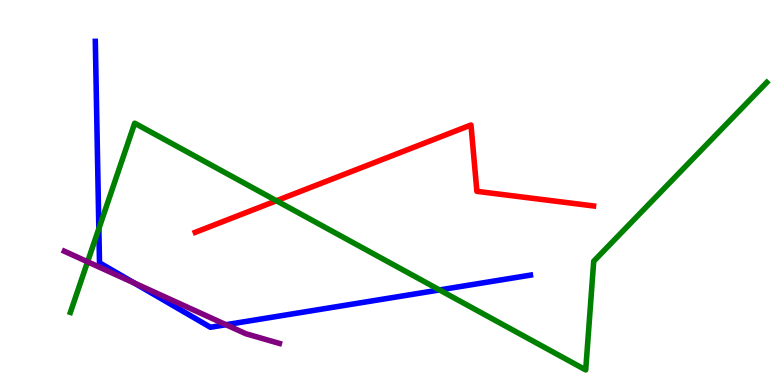[{'lines': ['blue', 'red'], 'intersections': []}, {'lines': ['green', 'red'], 'intersections': [{'x': 3.57, 'y': 4.79}]}, {'lines': ['purple', 'red'], 'intersections': []}, {'lines': ['blue', 'green'], 'intersections': [{'x': 1.28, 'y': 4.06}, {'x': 5.67, 'y': 2.47}]}, {'lines': ['blue', 'purple'], 'intersections': [{'x': 1.73, 'y': 2.65}, {'x': 2.92, 'y': 1.57}]}, {'lines': ['green', 'purple'], 'intersections': [{'x': 1.13, 'y': 3.2}]}]